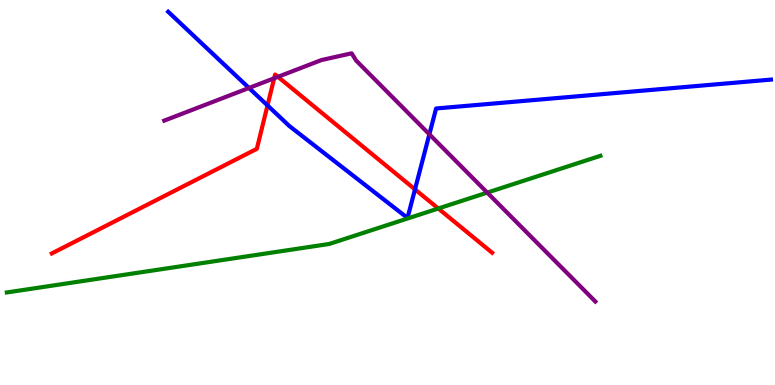[{'lines': ['blue', 'red'], 'intersections': [{'x': 3.45, 'y': 7.26}, {'x': 5.35, 'y': 5.08}]}, {'lines': ['green', 'red'], 'intersections': [{'x': 5.66, 'y': 4.58}]}, {'lines': ['purple', 'red'], 'intersections': [{'x': 3.54, 'y': 7.97}, {'x': 3.59, 'y': 8.0}]}, {'lines': ['blue', 'green'], 'intersections': []}, {'lines': ['blue', 'purple'], 'intersections': [{'x': 3.21, 'y': 7.72}, {'x': 5.54, 'y': 6.51}]}, {'lines': ['green', 'purple'], 'intersections': [{'x': 6.29, 'y': 5.0}]}]